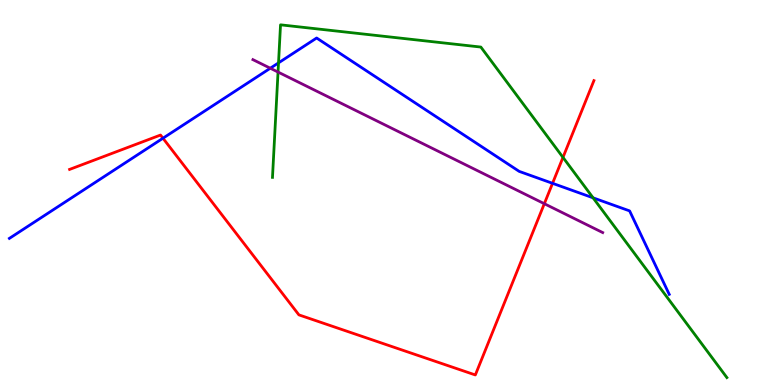[{'lines': ['blue', 'red'], 'intersections': [{'x': 2.1, 'y': 6.41}, {'x': 7.13, 'y': 5.24}]}, {'lines': ['green', 'red'], 'intersections': [{'x': 7.26, 'y': 5.91}]}, {'lines': ['purple', 'red'], 'intersections': [{'x': 7.02, 'y': 4.71}]}, {'lines': ['blue', 'green'], 'intersections': [{'x': 3.59, 'y': 8.37}, {'x': 7.65, 'y': 4.86}]}, {'lines': ['blue', 'purple'], 'intersections': [{'x': 3.49, 'y': 8.23}]}, {'lines': ['green', 'purple'], 'intersections': [{'x': 3.59, 'y': 8.13}]}]